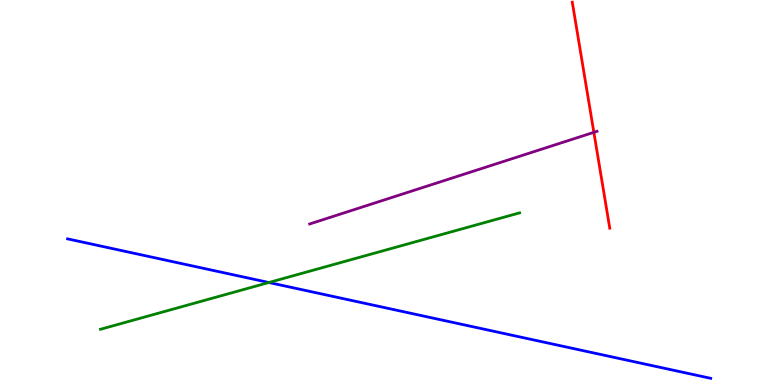[{'lines': ['blue', 'red'], 'intersections': []}, {'lines': ['green', 'red'], 'intersections': []}, {'lines': ['purple', 'red'], 'intersections': [{'x': 7.66, 'y': 6.56}]}, {'lines': ['blue', 'green'], 'intersections': [{'x': 3.47, 'y': 2.66}]}, {'lines': ['blue', 'purple'], 'intersections': []}, {'lines': ['green', 'purple'], 'intersections': []}]